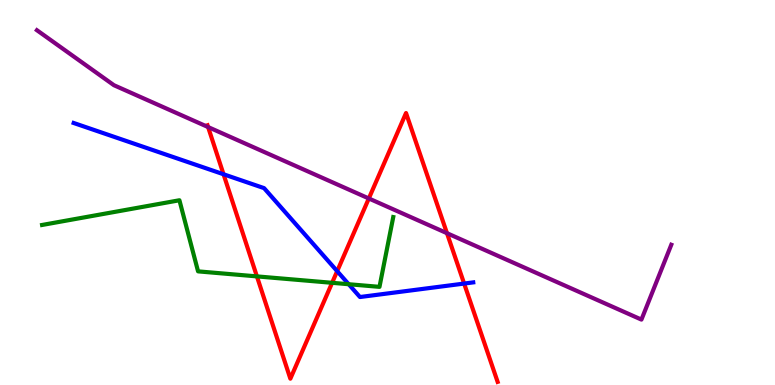[{'lines': ['blue', 'red'], 'intersections': [{'x': 2.88, 'y': 5.47}, {'x': 4.35, 'y': 2.96}, {'x': 5.99, 'y': 2.63}]}, {'lines': ['green', 'red'], 'intersections': [{'x': 3.32, 'y': 2.82}, {'x': 4.29, 'y': 2.65}]}, {'lines': ['purple', 'red'], 'intersections': [{'x': 2.69, 'y': 6.7}, {'x': 4.76, 'y': 4.84}, {'x': 5.77, 'y': 3.94}]}, {'lines': ['blue', 'green'], 'intersections': [{'x': 4.5, 'y': 2.62}]}, {'lines': ['blue', 'purple'], 'intersections': []}, {'lines': ['green', 'purple'], 'intersections': []}]